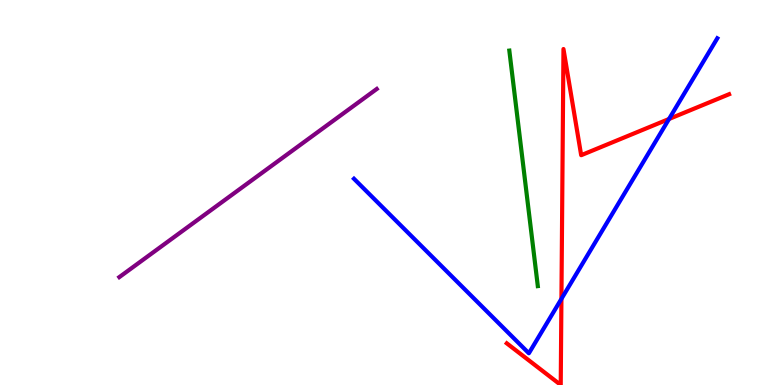[{'lines': ['blue', 'red'], 'intersections': [{'x': 7.24, 'y': 2.24}, {'x': 8.63, 'y': 6.91}]}, {'lines': ['green', 'red'], 'intersections': []}, {'lines': ['purple', 'red'], 'intersections': []}, {'lines': ['blue', 'green'], 'intersections': []}, {'lines': ['blue', 'purple'], 'intersections': []}, {'lines': ['green', 'purple'], 'intersections': []}]